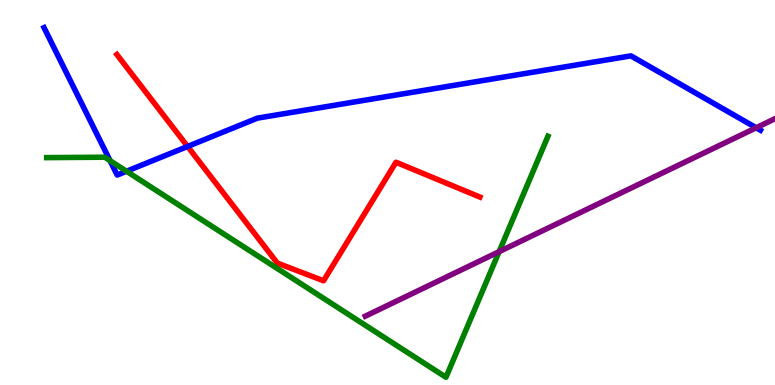[{'lines': ['blue', 'red'], 'intersections': [{'x': 2.42, 'y': 6.2}]}, {'lines': ['green', 'red'], 'intersections': []}, {'lines': ['purple', 'red'], 'intersections': []}, {'lines': ['blue', 'green'], 'intersections': [{'x': 1.42, 'y': 5.83}, {'x': 1.63, 'y': 5.55}]}, {'lines': ['blue', 'purple'], 'intersections': [{'x': 9.76, 'y': 6.68}]}, {'lines': ['green', 'purple'], 'intersections': [{'x': 6.44, 'y': 3.46}]}]